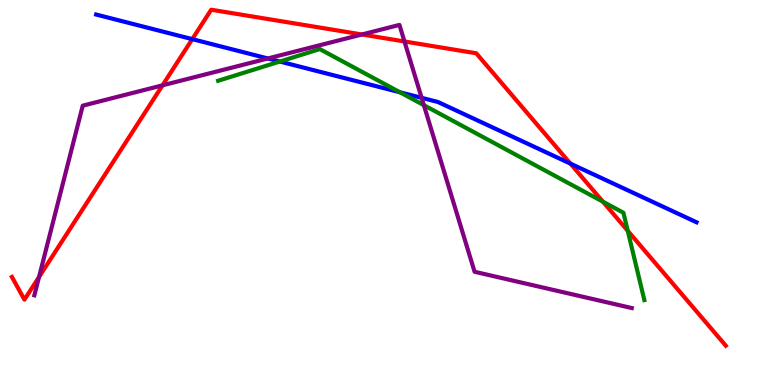[{'lines': ['blue', 'red'], 'intersections': [{'x': 2.48, 'y': 8.98}, {'x': 7.36, 'y': 5.75}]}, {'lines': ['green', 'red'], 'intersections': [{'x': 7.78, 'y': 4.76}, {'x': 8.1, 'y': 4.01}]}, {'lines': ['purple', 'red'], 'intersections': [{'x': 0.504, 'y': 2.81}, {'x': 2.1, 'y': 7.78}, {'x': 4.67, 'y': 9.1}, {'x': 5.22, 'y': 8.92}]}, {'lines': ['blue', 'green'], 'intersections': [{'x': 3.61, 'y': 8.4}, {'x': 5.16, 'y': 7.6}]}, {'lines': ['blue', 'purple'], 'intersections': [{'x': 3.46, 'y': 8.48}, {'x': 5.44, 'y': 7.46}]}, {'lines': ['green', 'purple'], 'intersections': [{'x': 5.47, 'y': 7.27}]}]